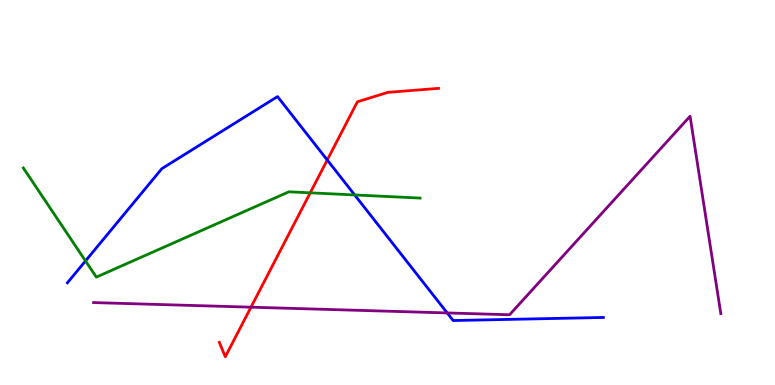[{'lines': ['blue', 'red'], 'intersections': [{'x': 4.22, 'y': 5.84}]}, {'lines': ['green', 'red'], 'intersections': [{'x': 4.0, 'y': 4.99}]}, {'lines': ['purple', 'red'], 'intersections': [{'x': 3.24, 'y': 2.02}]}, {'lines': ['blue', 'green'], 'intersections': [{'x': 1.1, 'y': 3.22}, {'x': 4.58, 'y': 4.94}]}, {'lines': ['blue', 'purple'], 'intersections': [{'x': 5.77, 'y': 1.87}]}, {'lines': ['green', 'purple'], 'intersections': []}]